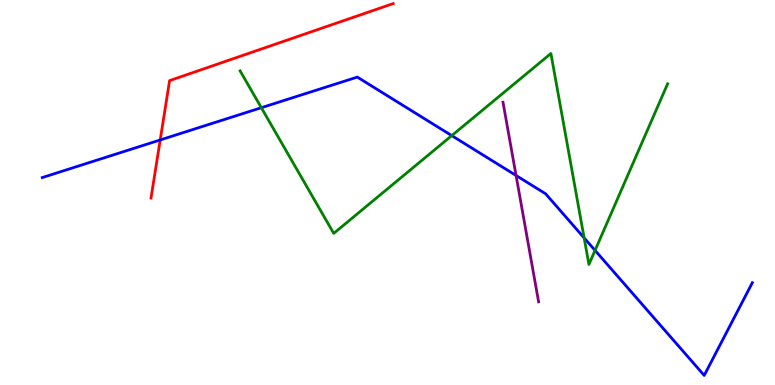[{'lines': ['blue', 'red'], 'intersections': [{'x': 2.07, 'y': 6.36}]}, {'lines': ['green', 'red'], 'intersections': []}, {'lines': ['purple', 'red'], 'intersections': []}, {'lines': ['blue', 'green'], 'intersections': [{'x': 3.37, 'y': 7.2}, {'x': 5.83, 'y': 6.48}, {'x': 7.54, 'y': 3.82}, {'x': 7.68, 'y': 3.5}]}, {'lines': ['blue', 'purple'], 'intersections': [{'x': 6.66, 'y': 5.44}]}, {'lines': ['green', 'purple'], 'intersections': []}]